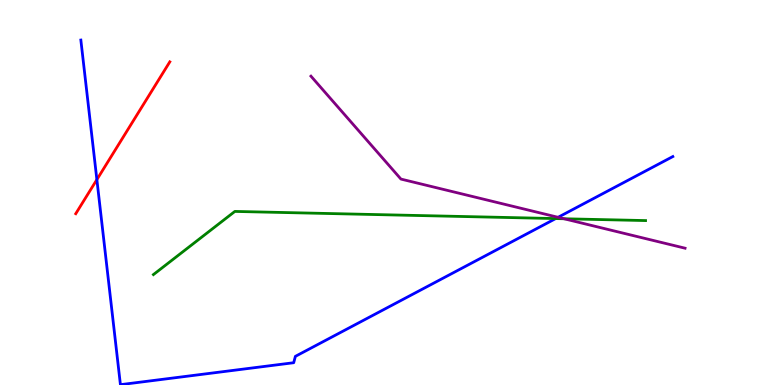[{'lines': ['blue', 'red'], 'intersections': [{'x': 1.25, 'y': 5.34}]}, {'lines': ['green', 'red'], 'intersections': []}, {'lines': ['purple', 'red'], 'intersections': []}, {'lines': ['blue', 'green'], 'intersections': [{'x': 7.17, 'y': 4.32}]}, {'lines': ['blue', 'purple'], 'intersections': [{'x': 7.2, 'y': 4.36}]}, {'lines': ['green', 'purple'], 'intersections': [{'x': 7.28, 'y': 4.32}]}]